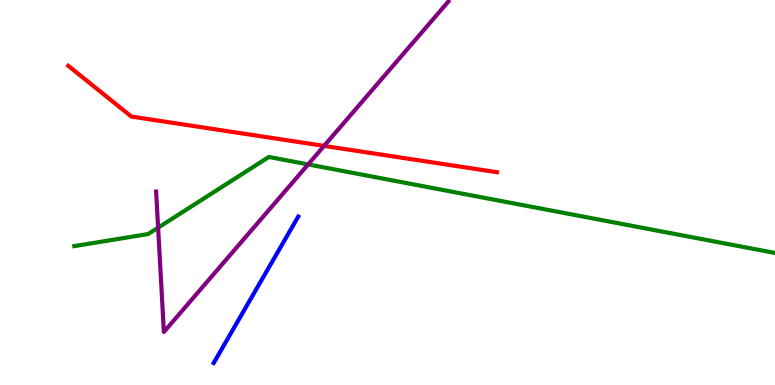[{'lines': ['blue', 'red'], 'intersections': []}, {'lines': ['green', 'red'], 'intersections': []}, {'lines': ['purple', 'red'], 'intersections': [{'x': 4.18, 'y': 6.21}]}, {'lines': ['blue', 'green'], 'intersections': []}, {'lines': ['blue', 'purple'], 'intersections': []}, {'lines': ['green', 'purple'], 'intersections': [{'x': 2.04, 'y': 4.09}, {'x': 3.98, 'y': 5.73}]}]